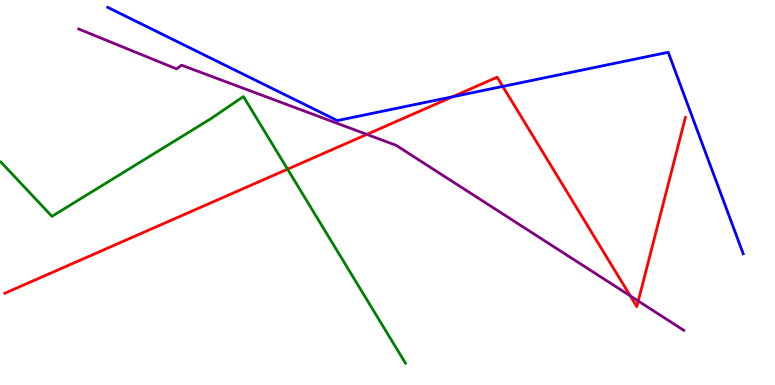[{'lines': ['blue', 'red'], 'intersections': [{'x': 5.84, 'y': 7.49}, {'x': 6.49, 'y': 7.76}]}, {'lines': ['green', 'red'], 'intersections': [{'x': 3.71, 'y': 5.61}]}, {'lines': ['purple', 'red'], 'intersections': [{'x': 4.73, 'y': 6.51}, {'x': 8.13, 'y': 2.31}, {'x': 8.24, 'y': 2.18}]}, {'lines': ['blue', 'green'], 'intersections': []}, {'lines': ['blue', 'purple'], 'intersections': []}, {'lines': ['green', 'purple'], 'intersections': []}]